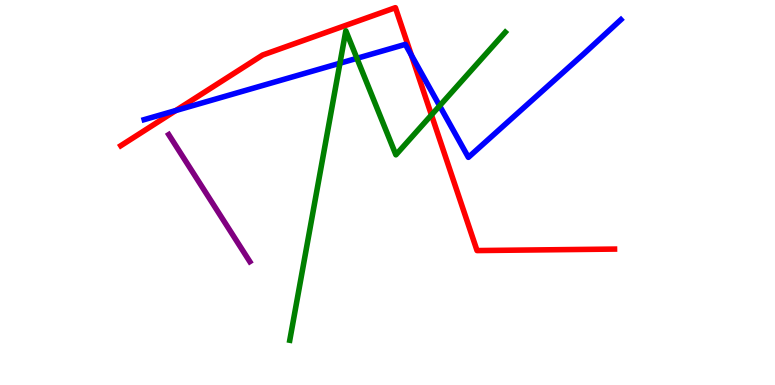[{'lines': ['blue', 'red'], 'intersections': [{'x': 2.27, 'y': 7.13}, {'x': 5.31, 'y': 8.57}]}, {'lines': ['green', 'red'], 'intersections': [{'x': 5.57, 'y': 7.01}]}, {'lines': ['purple', 'red'], 'intersections': []}, {'lines': ['blue', 'green'], 'intersections': [{'x': 4.39, 'y': 8.36}, {'x': 4.61, 'y': 8.49}, {'x': 5.67, 'y': 7.25}]}, {'lines': ['blue', 'purple'], 'intersections': []}, {'lines': ['green', 'purple'], 'intersections': []}]